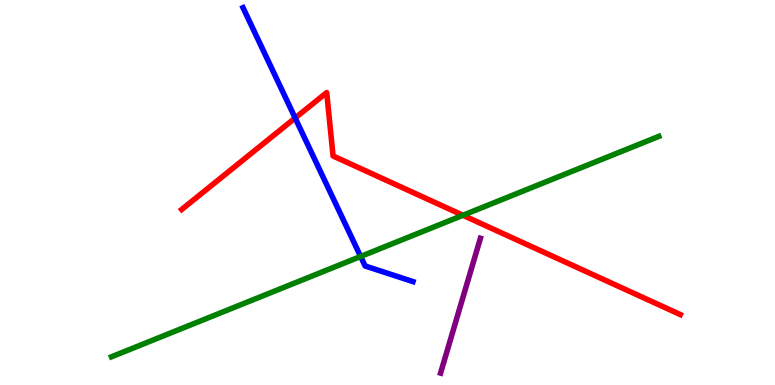[{'lines': ['blue', 'red'], 'intersections': [{'x': 3.81, 'y': 6.94}]}, {'lines': ['green', 'red'], 'intersections': [{'x': 5.97, 'y': 4.41}]}, {'lines': ['purple', 'red'], 'intersections': []}, {'lines': ['blue', 'green'], 'intersections': [{'x': 4.65, 'y': 3.34}]}, {'lines': ['blue', 'purple'], 'intersections': []}, {'lines': ['green', 'purple'], 'intersections': []}]